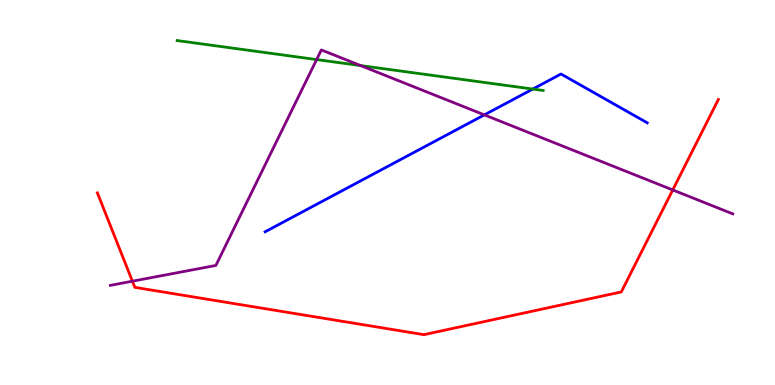[{'lines': ['blue', 'red'], 'intersections': []}, {'lines': ['green', 'red'], 'intersections': []}, {'lines': ['purple', 'red'], 'intersections': [{'x': 1.71, 'y': 2.7}, {'x': 8.68, 'y': 5.07}]}, {'lines': ['blue', 'green'], 'intersections': [{'x': 6.87, 'y': 7.69}]}, {'lines': ['blue', 'purple'], 'intersections': [{'x': 6.25, 'y': 7.02}]}, {'lines': ['green', 'purple'], 'intersections': [{'x': 4.09, 'y': 8.45}, {'x': 4.65, 'y': 8.3}]}]